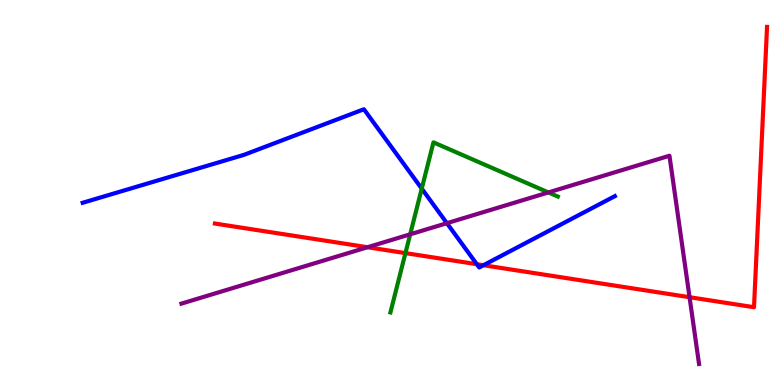[{'lines': ['blue', 'red'], 'intersections': [{'x': 6.15, 'y': 3.14}, {'x': 6.24, 'y': 3.11}]}, {'lines': ['green', 'red'], 'intersections': [{'x': 5.23, 'y': 3.43}]}, {'lines': ['purple', 'red'], 'intersections': [{'x': 4.74, 'y': 3.58}, {'x': 8.9, 'y': 2.28}]}, {'lines': ['blue', 'green'], 'intersections': [{'x': 5.44, 'y': 5.1}]}, {'lines': ['blue', 'purple'], 'intersections': [{'x': 5.77, 'y': 4.2}]}, {'lines': ['green', 'purple'], 'intersections': [{'x': 5.29, 'y': 3.91}, {'x': 7.08, 'y': 5.0}]}]